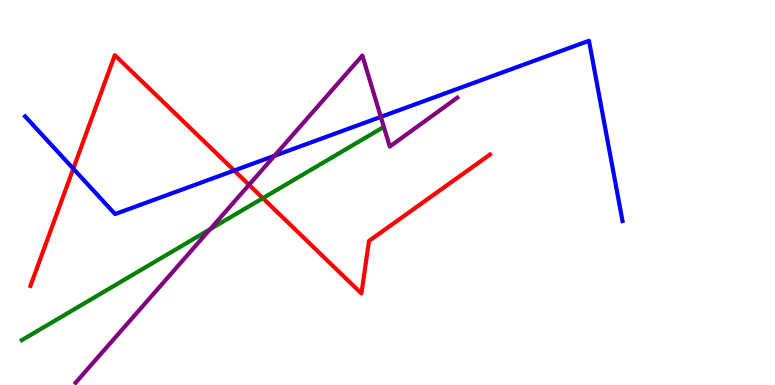[{'lines': ['blue', 'red'], 'intersections': [{'x': 0.946, 'y': 5.62}, {'x': 3.02, 'y': 5.57}]}, {'lines': ['green', 'red'], 'intersections': [{'x': 3.39, 'y': 4.85}]}, {'lines': ['purple', 'red'], 'intersections': [{'x': 3.21, 'y': 5.2}]}, {'lines': ['blue', 'green'], 'intersections': []}, {'lines': ['blue', 'purple'], 'intersections': [{'x': 3.54, 'y': 5.95}, {'x': 4.91, 'y': 6.96}]}, {'lines': ['green', 'purple'], 'intersections': [{'x': 2.71, 'y': 4.05}]}]